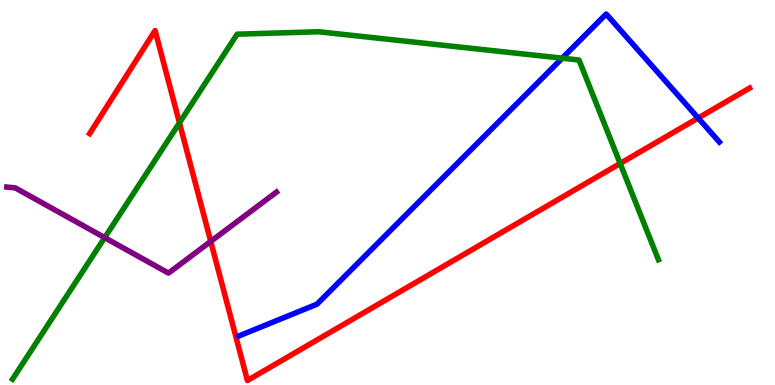[{'lines': ['blue', 'red'], 'intersections': [{'x': 9.01, 'y': 6.93}]}, {'lines': ['green', 'red'], 'intersections': [{'x': 2.32, 'y': 6.81}, {'x': 8.0, 'y': 5.75}]}, {'lines': ['purple', 'red'], 'intersections': [{'x': 2.72, 'y': 3.73}]}, {'lines': ['blue', 'green'], 'intersections': [{'x': 7.25, 'y': 8.49}]}, {'lines': ['blue', 'purple'], 'intersections': []}, {'lines': ['green', 'purple'], 'intersections': [{'x': 1.35, 'y': 3.83}]}]